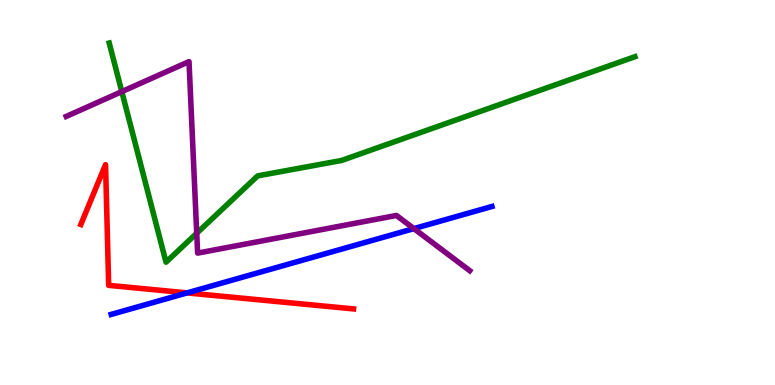[{'lines': ['blue', 'red'], 'intersections': [{'x': 2.41, 'y': 2.39}]}, {'lines': ['green', 'red'], 'intersections': []}, {'lines': ['purple', 'red'], 'intersections': []}, {'lines': ['blue', 'green'], 'intersections': []}, {'lines': ['blue', 'purple'], 'intersections': [{'x': 5.34, 'y': 4.06}]}, {'lines': ['green', 'purple'], 'intersections': [{'x': 1.57, 'y': 7.62}, {'x': 2.54, 'y': 3.94}]}]